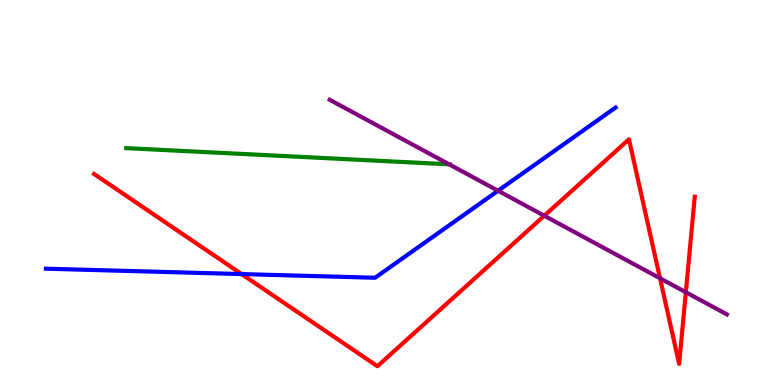[{'lines': ['blue', 'red'], 'intersections': [{'x': 3.12, 'y': 2.88}]}, {'lines': ['green', 'red'], 'intersections': []}, {'lines': ['purple', 'red'], 'intersections': [{'x': 7.02, 'y': 4.4}, {'x': 8.52, 'y': 2.77}, {'x': 8.85, 'y': 2.41}]}, {'lines': ['blue', 'green'], 'intersections': []}, {'lines': ['blue', 'purple'], 'intersections': [{'x': 6.43, 'y': 5.05}]}, {'lines': ['green', 'purple'], 'intersections': [{'x': 5.8, 'y': 5.73}]}]